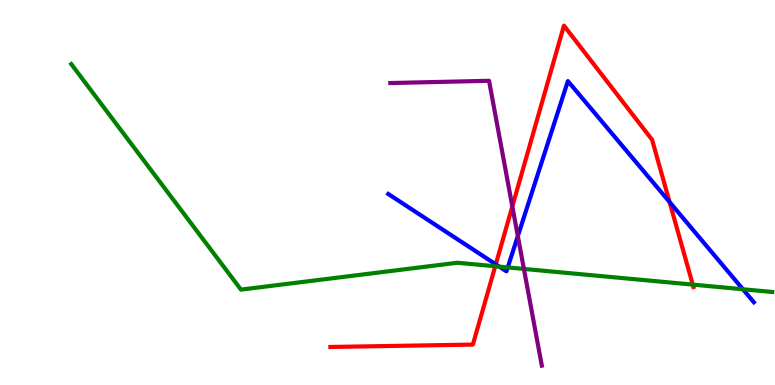[{'lines': ['blue', 'red'], 'intersections': [{'x': 6.4, 'y': 3.13}, {'x': 8.64, 'y': 4.75}]}, {'lines': ['green', 'red'], 'intersections': [{'x': 6.39, 'y': 3.08}, {'x': 8.94, 'y': 2.61}]}, {'lines': ['purple', 'red'], 'intersections': [{'x': 6.61, 'y': 4.64}]}, {'lines': ['blue', 'green'], 'intersections': [{'x': 6.44, 'y': 3.07}, {'x': 6.55, 'y': 3.05}, {'x': 9.59, 'y': 2.49}]}, {'lines': ['blue', 'purple'], 'intersections': [{'x': 6.68, 'y': 3.87}]}, {'lines': ['green', 'purple'], 'intersections': [{'x': 6.76, 'y': 3.01}]}]